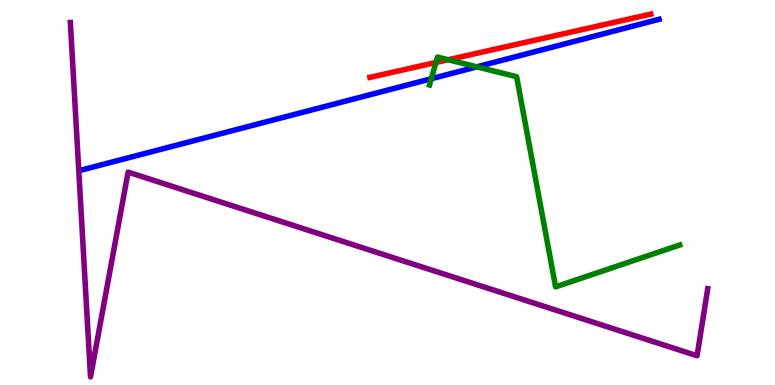[{'lines': ['blue', 'red'], 'intersections': []}, {'lines': ['green', 'red'], 'intersections': [{'x': 5.63, 'y': 8.38}, {'x': 5.78, 'y': 8.45}]}, {'lines': ['purple', 'red'], 'intersections': []}, {'lines': ['blue', 'green'], 'intersections': [{'x': 5.57, 'y': 7.96}, {'x': 6.15, 'y': 8.26}]}, {'lines': ['blue', 'purple'], 'intersections': []}, {'lines': ['green', 'purple'], 'intersections': []}]